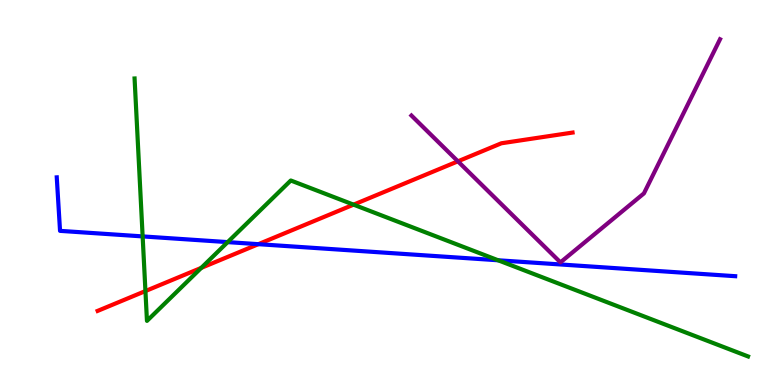[{'lines': ['blue', 'red'], 'intersections': [{'x': 3.33, 'y': 3.66}]}, {'lines': ['green', 'red'], 'intersections': [{'x': 1.88, 'y': 2.44}, {'x': 2.6, 'y': 3.04}, {'x': 4.56, 'y': 4.68}]}, {'lines': ['purple', 'red'], 'intersections': [{'x': 5.91, 'y': 5.81}]}, {'lines': ['blue', 'green'], 'intersections': [{'x': 1.84, 'y': 3.86}, {'x': 2.94, 'y': 3.71}, {'x': 6.43, 'y': 3.24}]}, {'lines': ['blue', 'purple'], 'intersections': []}, {'lines': ['green', 'purple'], 'intersections': []}]